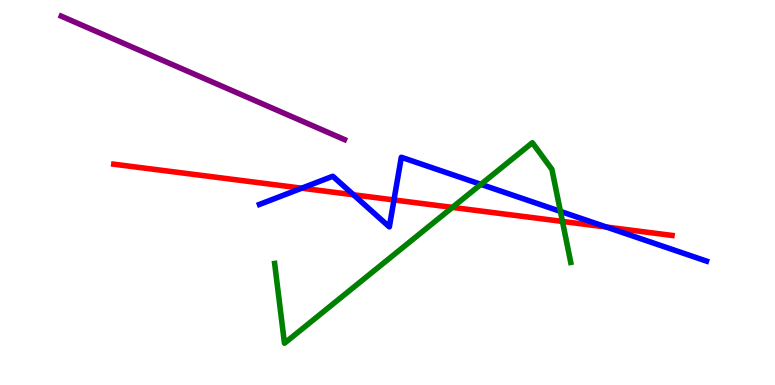[{'lines': ['blue', 'red'], 'intersections': [{'x': 3.89, 'y': 5.11}, {'x': 4.56, 'y': 4.94}, {'x': 5.08, 'y': 4.81}, {'x': 7.83, 'y': 4.1}]}, {'lines': ['green', 'red'], 'intersections': [{'x': 5.84, 'y': 4.61}, {'x': 7.26, 'y': 4.25}]}, {'lines': ['purple', 'red'], 'intersections': []}, {'lines': ['blue', 'green'], 'intersections': [{'x': 6.21, 'y': 5.21}, {'x': 7.23, 'y': 4.51}]}, {'lines': ['blue', 'purple'], 'intersections': []}, {'lines': ['green', 'purple'], 'intersections': []}]